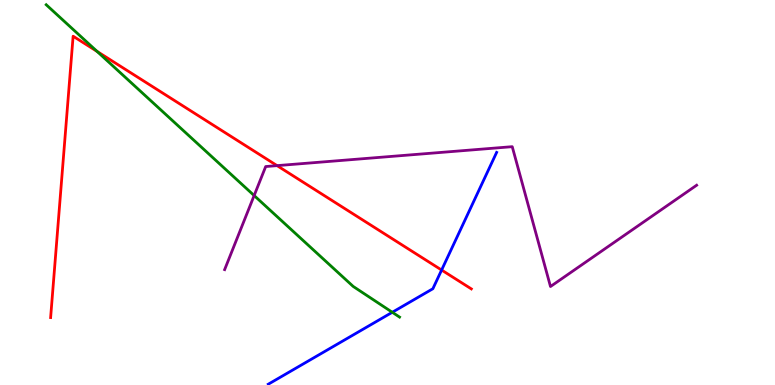[{'lines': ['blue', 'red'], 'intersections': [{'x': 5.7, 'y': 2.99}]}, {'lines': ['green', 'red'], 'intersections': [{'x': 1.25, 'y': 8.66}]}, {'lines': ['purple', 'red'], 'intersections': [{'x': 3.58, 'y': 5.7}]}, {'lines': ['blue', 'green'], 'intersections': [{'x': 5.06, 'y': 1.89}]}, {'lines': ['blue', 'purple'], 'intersections': []}, {'lines': ['green', 'purple'], 'intersections': [{'x': 3.28, 'y': 4.92}]}]